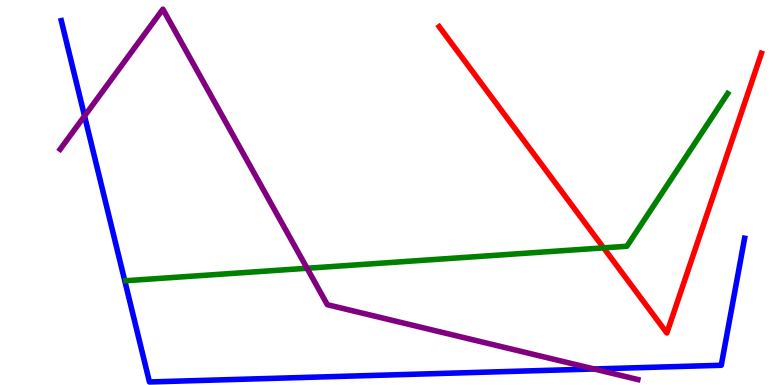[{'lines': ['blue', 'red'], 'intersections': []}, {'lines': ['green', 'red'], 'intersections': [{'x': 7.79, 'y': 3.56}]}, {'lines': ['purple', 'red'], 'intersections': []}, {'lines': ['blue', 'green'], 'intersections': []}, {'lines': ['blue', 'purple'], 'intersections': [{'x': 1.09, 'y': 6.99}, {'x': 7.67, 'y': 0.416}]}, {'lines': ['green', 'purple'], 'intersections': [{'x': 3.96, 'y': 3.03}]}]